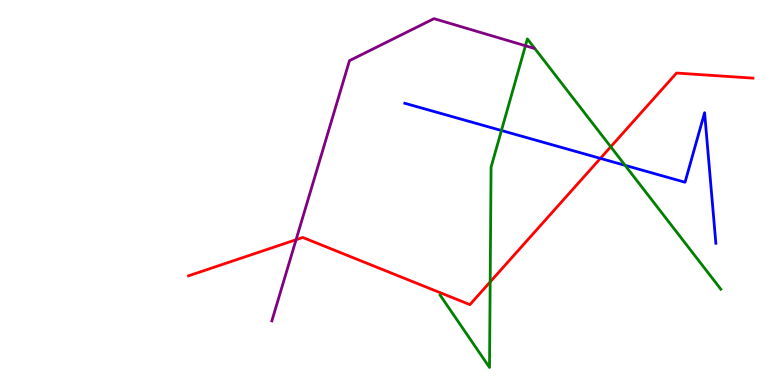[{'lines': ['blue', 'red'], 'intersections': [{'x': 7.75, 'y': 5.89}]}, {'lines': ['green', 'red'], 'intersections': [{'x': 6.32, 'y': 2.68}, {'x': 7.88, 'y': 6.19}]}, {'lines': ['purple', 'red'], 'intersections': [{'x': 3.82, 'y': 3.77}]}, {'lines': ['blue', 'green'], 'intersections': [{'x': 6.47, 'y': 6.61}, {'x': 8.07, 'y': 5.71}]}, {'lines': ['blue', 'purple'], 'intersections': []}, {'lines': ['green', 'purple'], 'intersections': [{'x': 6.78, 'y': 8.81}]}]